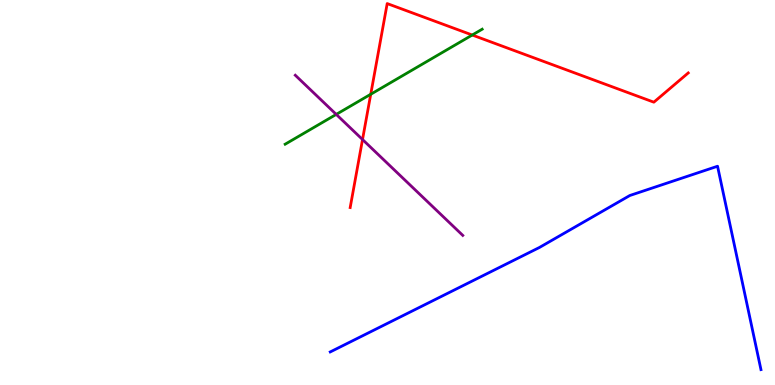[{'lines': ['blue', 'red'], 'intersections': []}, {'lines': ['green', 'red'], 'intersections': [{'x': 4.78, 'y': 7.55}, {'x': 6.09, 'y': 9.09}]}, {'lines': ['purple', 'red'], 'intersections': [{'x': 4.68, 'y': 6.38}]}, {'lines': ['blue', 'green'], 'intersections': []}, {'lines': ['blue', 'purple'], 'intersections': []}, {'lines': ['green', 'purple'], 'intersections': [{'x': 4.34, 'y': 7.03}]}]